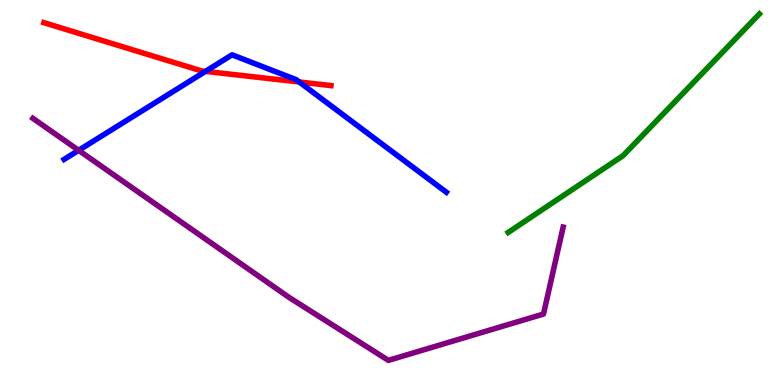[{'lines': ['blue', 'red'], 'intersections': [{'x': 2.65, 'y': 8.15}, {'x': 3.86, 'y': 7.87}]}, {'lines': ['green', 'red'], 'intersections': []}, {'lines': ['purple', 'red'], 'intersections': []}, {'lines': ['blue', 'green'], 'intersections': []}, {'lines': ['blue', 'purple'], 'intersections': [{'x': 1.01, 'y': 6.1}]}, {'lines': ['green', 'purple'], 'intersections': []}]